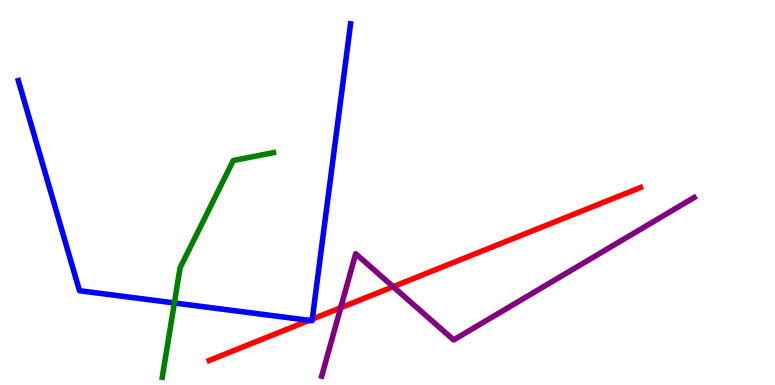[{'lines': ['blue', 'red'], 'intersections': [{'x': 3.99, 'y': 1.68}, {'x': 4.03, 'y': 1.71}]}, {'lines': ['green', 'red'], 'intersections': []}, {'lines': ['purple', 'red'], 'intersections': [{'x': 4.4, 'y': 2.01}, {'x': 5.07, 'y': 2.55}]}, {'lines': ['blue', 'green'], 'intersections': [{'x': 2.25, 'y': 2.13}]}, {'lines': ['blue', 'purple'], 'intersections': []}, {'lines': ['green', 'purple'], 'intersections': []}]